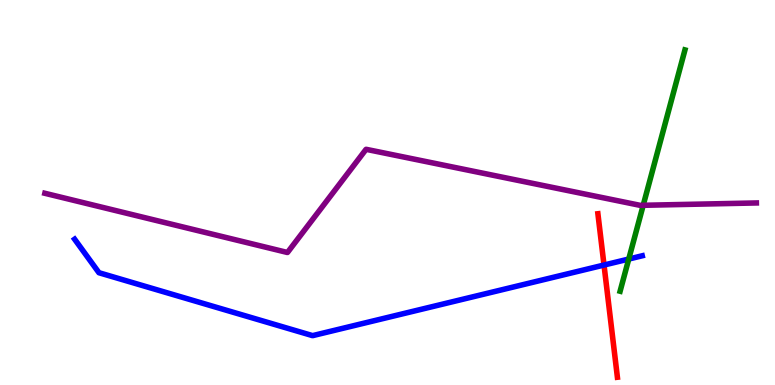[{'lines': ['blue', 'red'], 'intersections': [{'x': 7.79, 'y': 3.12}]}, {'lines': ['green', 'red'], 'intersections': []}, {'lines': ['purple', 'red'], 'intersections': []}, {'lines': ['blue', 'green'], 'intersections': [{'x': 8.11, 'y': 3.27}]}, {'lines': ['blue', 'purple'], 'intersections': []}, {'lines': ['green', 'purple'], 'intersections': [{'x': 8.3, 'y': 4.67}]}]